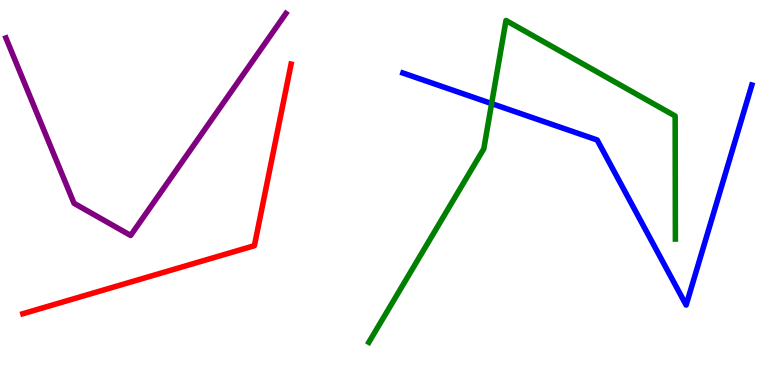[{'lines': ['blue', 'red'], 'intersections': []}, {'lines': ['green', 'red'], 'intersections': []}, {'lines': ['purple', 'red'], 'intersections': []}, {'lines': ['blue', 'green'], 'intersections': [{'x': 6.34, 'y': 7.31}]}, {'lines': ['blue', 'purple'], 'intersections': []}, {'lines': ['green', 'purple'], 'intersections': []}]